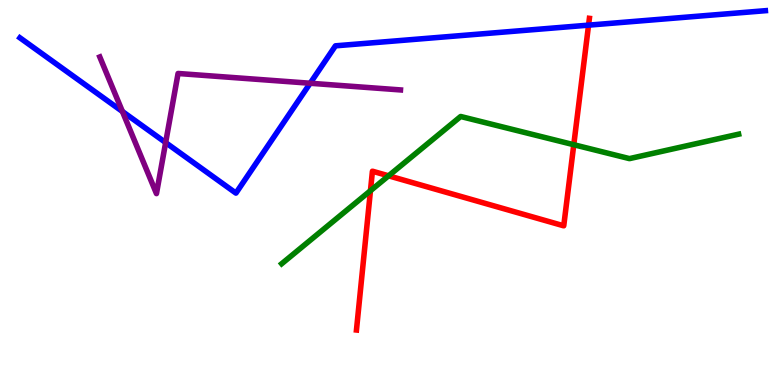[{'lines': ['blue', 'red'], 'intersections': [{'x': 7.59, 'y': 9.35}]}, {'lines': ['green', 'red'], 'intersections': [{'x': 4.78, 'y': 5.05}, {'x': 5.01, 'y': 5.43}, {'x': 7.4, 'y': 6.24}]}, {'lines': ['purple', 'red'], 'intersections': []}, {'lines': ['blue', 'green'], 'intersections': []}, {'lines': ['blue', 'purple'], 'intersections': [{'x': 1.58, 'y': 7.1}, {'x': 2.14, 'y': 6.3}, {'x': 4.0, 'y': 7.84}]}, {'lines': ['green', 'purple'], 'intersections': []}]